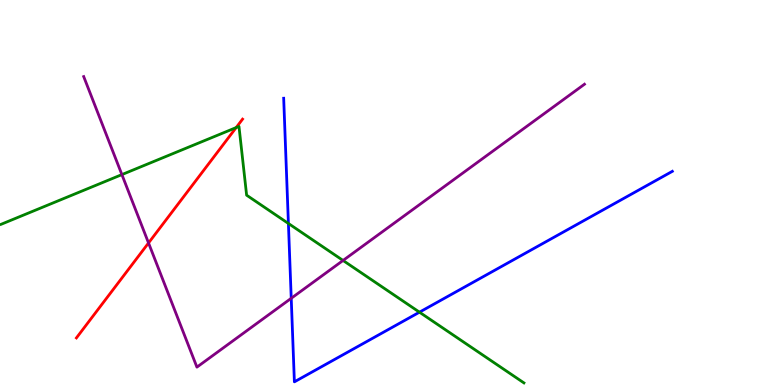[{'lines': ['blue', 'red'], 'intersections': []}, {'lines': ['green', 'red'], 'intersections': [{'x': 3.05, 'y': 6.69}]}, {'lines': ['purple', 'red'], 'intersections': [{'x': 1.92, 'y': 3.69}]}, {'lines': ['blue', 'green'], 'intersections': [{'x': 3.72, 'y': 4.2}, {'x': 5.41, 'y': 1.89}]}, {'lines': ['blue', 'purple'], 'intersections': [{'x': 3.76, 'y': 2.25}]}, {'lines': ['green', 'purple'], 'intersections': [{'x': 1.57, 'y': 5.46}, {'x': 4.43, 'y': 3.23}]}]